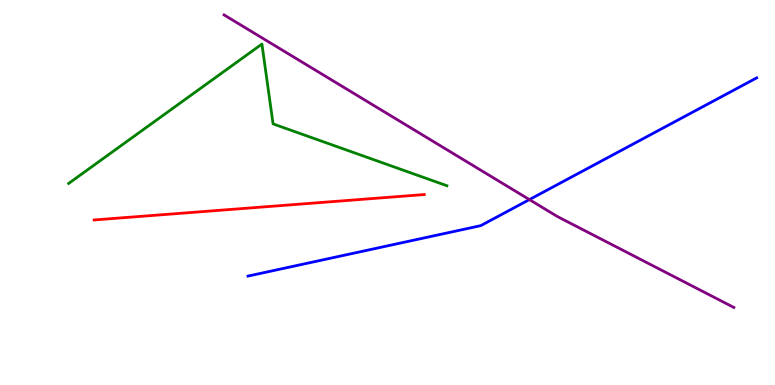[{'lines': ['blue', 'red'], 'intersections': []}, {'lines': ['green', 'red'], 'intersections': []}, {'lines': ['purple', 'red'], 'intersections': []}, {'lines': ['blue', 'green'], 'intersections': []}, {'lines': ['blue', 'purple'], 'intersections': [{'x': 6.83, 'y': 4.82}]}, {'lines': ['green', 'purple'], 'intersections': []}]